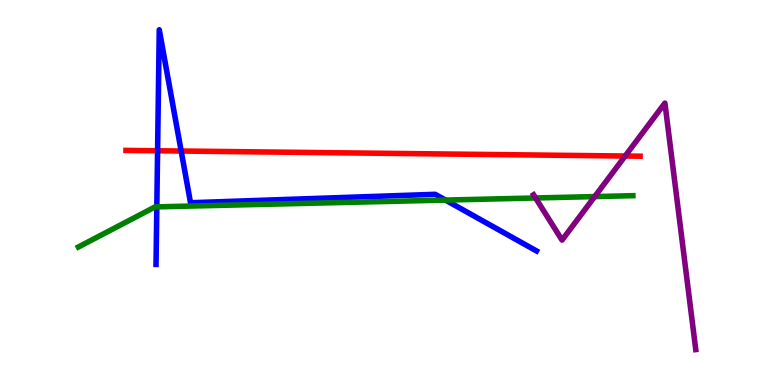[{'lines': ['blue', 'red'], 'intersections': [{'x': 2.03, 'y': 6.08}, {'x': 2.34, 'y': 6.08}]}, {'lines': ['green', 'red'], 'intersections': []}, {'lines': ['purple', 'red'], 'intersections': [{'x': 8.07, 'y': 5.95}]}, {'lines': ['blue', 'green'], 'intersections': [{'x': 2.02, 'y': 4.63}, {'x': 5.75, 'y': 4.8}]}, {'lines': ['blue', 'purple'], 'intersections': []}, {'lines': ['green', 'purple'], 'intersections': [{'x': 6.91, 'y': 4.86}, {'x': 7.67, 'y': 4.89}]}]